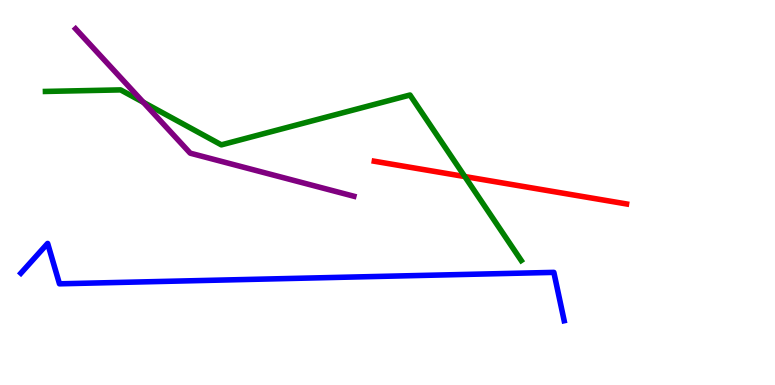[{'lines': ['blue', 'red'], 'intersections': []}, {'lines': ['green', 'red'], 'intersections': [{'x': 6.0, 'y': 5.41}]}, {'lines': ['purple', 'red'], 'intersections': []}, {'lines': ['blue', 'green'], 'intersections': []}, {'lines': ['blue', 'purple'], 'intersections': []}, {'lines': ['green', 'purple'], 'intersections': [{'x': 1.85, 'y': 7.34}]}]